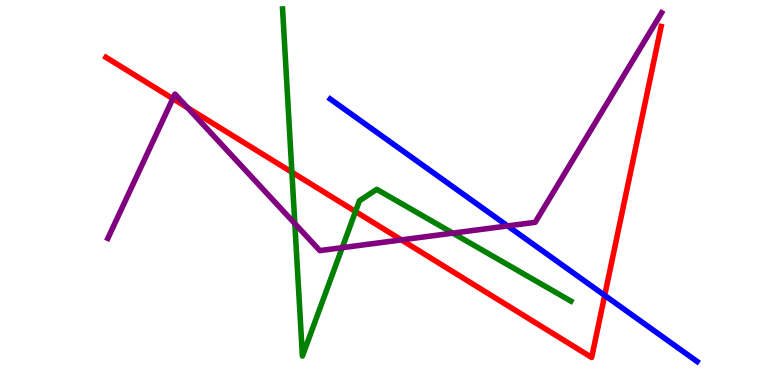[{'lines': ['blue', 'red'], 'intersections': [{'x': 7.8, 'y': 2.33}]}, {'lines': ['green', 'red'], 'intersections': [{'x': 3.77, 'y': 5.53}, {'x': 4.59, 'y': 4.51}]}, {'lines': ['purple', 'red'], 'intersections': [{'x': 2.23, 'y': 7.44}, {'x': 2.42, 'y': 7.2}, {'x': 5.18, 'y': 3.77}]}, {'lines': ['blue', 'green'], 'intersections': []}, {'lines': ['blue', 'purple'], 'intersections': [{'x': 6.55, 'y': 4.13}]}, {'lines': ['green', 'purple'], 'intersections': [{'x': 3.8, 'y': 4.19}, {'x': 4.42, 'y': 3.57}, {'x': 5.84, 'y': 3.94}]}]